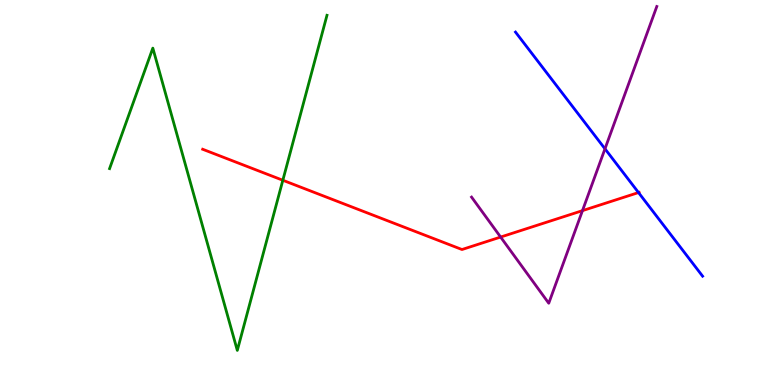[{'lines': ['blue', 'red'], 'intersections': [{'x': 8.24, 'y': 5.0}]}, {'lines': ['green', 'red'], 'intersections': [{'x': 3.65, 'y': 5.32}]}, {'lines': ['purple', 'red'], 'intersections': [{'x': 6.46, 'y': 3.84}, {'x': 7.52, 'y': 4.53}]}, {'lines': ['blue', 'green'], 'intersections': []}, {'lines': ['blue', 'purple'], 'intersections': [{'x': 7.81, 'y': 6.13}]}, {'lines': ['green', 'purple'], 'intersections': []}]